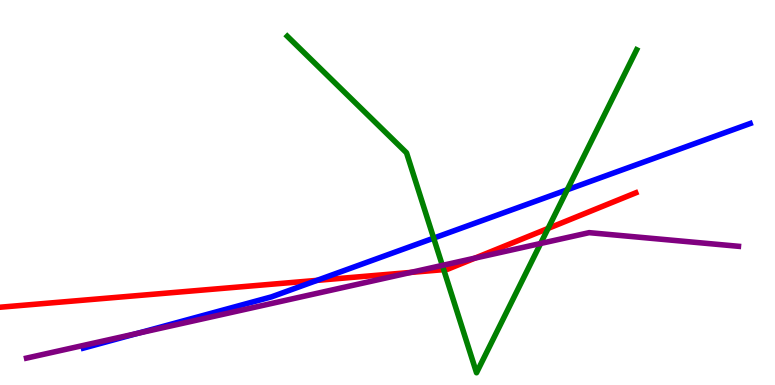[{'lines': ['blue', 'red'], 'intersections': [{'x': 4.09, 'y': 2.72}]}, {'lines': ['green', 'red'], 'intersections': [{'x': 5.73, 'y': 3.0}, {'x': 7.07, 'y': 4.07}]}, {'lines': ['purple', 'red'], 'intersections': [{'x': 5.3, 'y': 2.92}, {'x': 6.13, 'y': 3.3}]}, {'lines': ['blue', 'green'], 'intersections': [{'x': 5.6, 'y': 3.81}, {'x': 7.32, 'y': 5.07}]}, {'lines': ['blue', 'purple'], 'intersections': [{'x': 1.77, 'y': 1.34}]}, {'lines': ['green', 'purple'], 'intersections': [{'x': 5.71, 'y': 3.11}, {'x': 6.98, 'y': 3.68}]}]